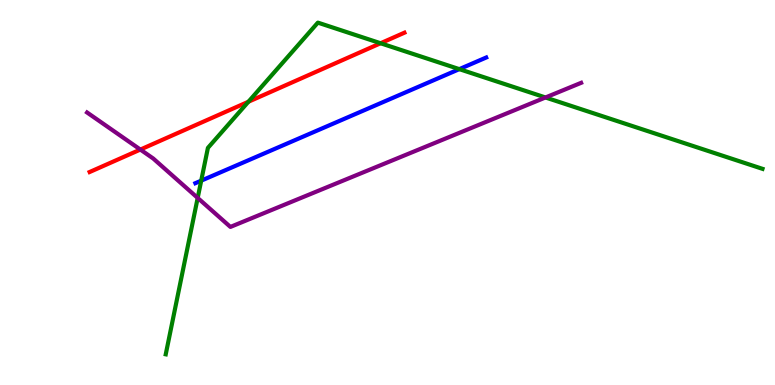[{'lines': ['blue', 'red'], 'intersections': []}, {'lines': ['green', 'red'], 'intersections': [{'x': 3.21, 'y': 7.36}, {'x': 4.91, 'y': 8.88}]}, {'lines': ['purple', 'red'], 'intersections': [{'x': 1.81, 'y': 6.12}]}, {'lines': ['blue', 'green'], 'intersections': [{'x': 2.6, 'y': 5.31}, {'x': 5.93, 'y': 8.2}]}, {'lines': ['blue', 'purple'], 'intersections': []}, {'lines': ['green', 'purple'], 'intersections': [{'x': 2.55, 'y': 4.86}, {'x': 7.04, 'y': 7.47}]}]